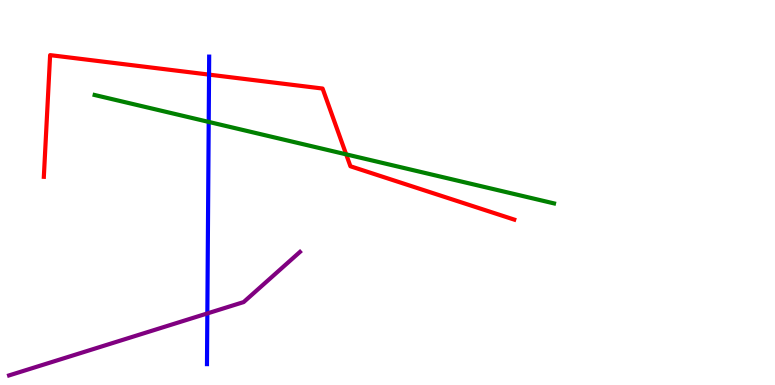[{'lines': ['blue', 'red'], 'intersections': [{'x': 2.7, 'y': 8.06}]}, {'lines': ['green', 'red'], 'intersections': [{'x': 4.47, 'y': 5.99}]}, {'lines': ['purple', 'red'], 'intersections': []}, {'lines': ['blue', 'green'], 'intersections': [{'x': 2.69, 'y': 6.83}]}, {'lines': ['blue', 'purple'], 'intersections': [{'x': 2.68, 'y': 1.86}]}, {'lines': ['green', 'purple'], 'intersections': []}]